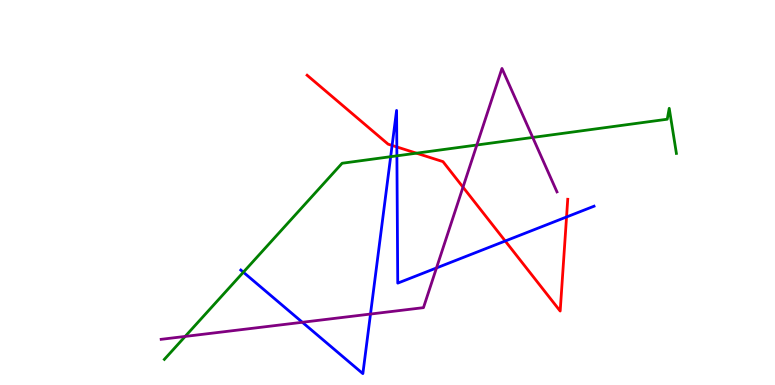[{'lines': ['blue', 'red'], 'intersections': [{'x': 5.06, 'y': 6.22}, {'x': 5.12, 'y': 6.18}, {'x': 6.52, 'y': 3.74}, {'x': 7.31, 'y': 4.36}]}, {'lines': ['green', 'red'], 'intersections': [{'x': 5.37, 'y': 6.02}]}, {'lines': ['purple', 'red'], 'intersections': [{'x': 5.97, 'y': 5.14}]}, {'lines': ['blue', 'green'], 'intersections': [{'x': 3.14, 'y': 2.93}, {'x': 5.04, 'y': 5.93}, {'x': 5.12, 'y': 5.95}]}, {'lines': ['blue', 'purple'], 'intersections': [{'x': 3.9, 'y': 1.63}, {'x': 4.78, 'y': 1.84}, {'x': 5.63, 'y': 3.04}]}, {'lines': ['green', 'purple'], 'intersections': [{'x': 2.39, 'y': 1.26}, {'x': 6.15, 'y': 6.23}, {'x': 6.87, 'y': 6.43}]}]